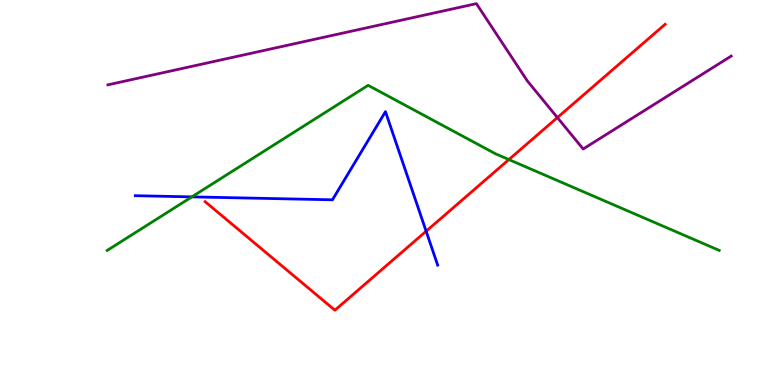[{'lines': ['blue', 'red'], 'intersections': [{'x': 5.5, 'y': 3.99}]}, {'lines': ['green', 'red'], 'intersections': [{'x': 6.57, 'y': 5.86}]}, {'lines': ['purple', 'red'], 'intersections': [{'x': 7.19, 'y': 6.95}]}, {'lines': ['blue', 'green'], 'intersections': [{'x': 2.48, 'y': 4.89}]}, {'lines': ['blue', 'purple'], 'intersections': []}, {'lines': ['green', 'purple'], 'intersections': []}]